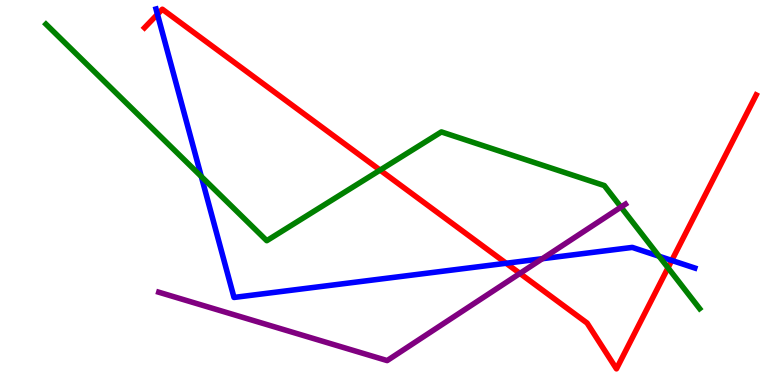[{'lines': ['blue', 'red'], 'intersections': [{'x': 2.03, 'y': 9.63}, {'x': 6.53, 'y': 3.16}, {'x': 8.67, 'y': 3.24}]}, {'lines': ['green', 'red'], 'intersections': [{'x': 4.9, 'y': 5.58}, {'x': 8.62, 'y': 3.04}]}, {'lines': ['purple', 'red'], 'intersections': [{'x': 6.71, 'y': 2.9}]}, {'lines': ['blue', 'green'], 'intersections': [{'x': 2.6, 'y': 5.42}, {'x': 8.5, 'y': 3.34}]}, {'lines': ['blue', 'purple'], 'intersections': [{'x': 7.0, 'y': 3.28}]}, {'lines': ['green', 'purple'], 'intersections': [{'x': 8.01, 'y': 4.62}]}]